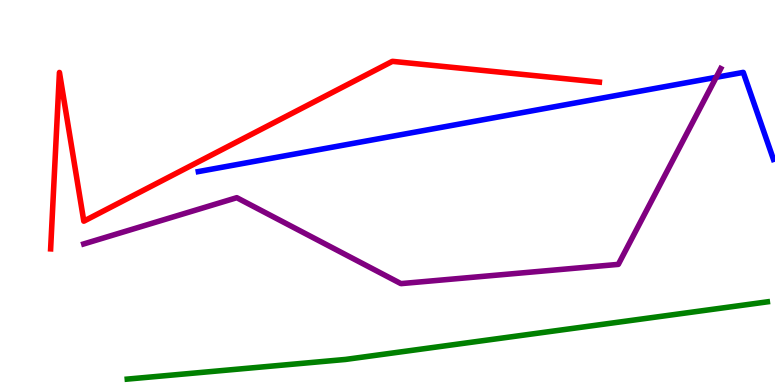[{'lines': ['blue', 'red'], 'intersections': []}, {'lines': ['green', 'red'], 'intersections': []}, {'lines': ['purple', 'red'], 'intersections': []}, {'lines': ['blue', 'green'], 'intersections': []}, {'lines': ['blue', 'purple'], 'intersections': [{'x': 9.24, 'y': 7.99}]}, {'lines': ['green', 'purple'], 'intersections': []}]